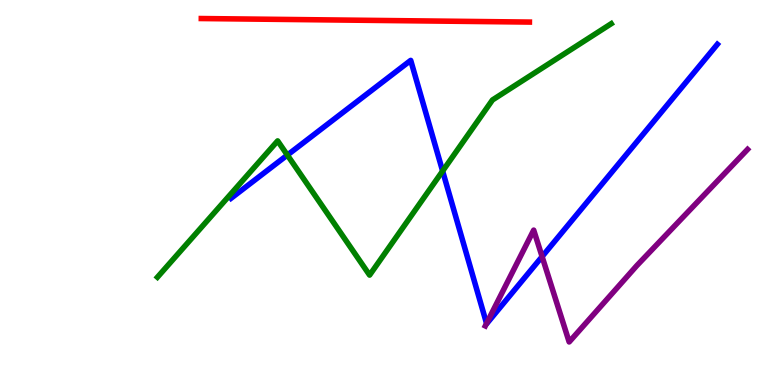[{'lines': ['blue', 'red'], 'intersections': []}, {'lines': ['green', 'red'], 'intersections': []}, {'lines': ['purple', 'red'], 'intersections': []}, {'lines': ['blue', 'green'], 'intersections': [{'x': 3.71, 'y': 5.97}, {'x': 5.71, 'y': 5.56}]}, {'lines': ['blue', 'purple'], 'intersections': [{'x': 6.28, 'y': 1.6}, {'x': 6.99, 'y': 3.34}]}, {'lines': ['green', 'purple'], 'intersections': []}]